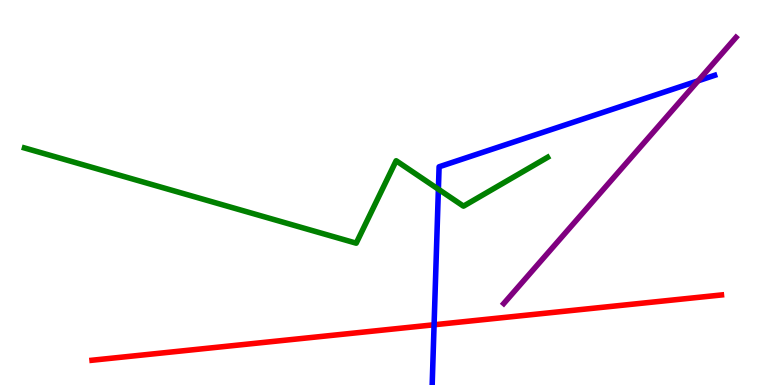[{'lines': ['blue', 'red'], 'intersections': [{'x': 5.6, 'y': 1.56}]}, {'lines': ['green', 'red'], 'intersections': []}, {'lines': ['purple', 'red'], 'intersections': []}, {'lines': ['blue', 'green'], 'intersections': [{'x': 5.66, 'y': 5.09}]}, {'lines': ['blue', 'purple'], 'intersections': [{'x': 9.01, 'y': 7.9}]}, {'lines': ['green', 'purple'], 'intersections': []}]